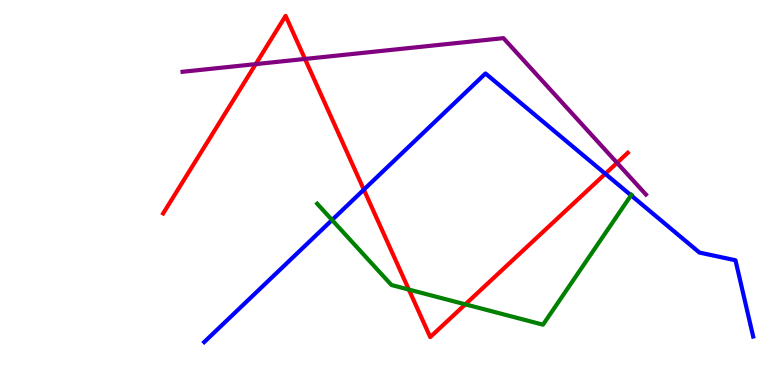[{'lines': ['blue', 'red'], 'intersections': [{'x': 4.69, 'y': 5.07}, {'x': 7.81, 'y': 5.49}]}, {'lines': ['green', 'red'], 'intersections': [{'x': 5.28, 'y': 2.48}, {'x': 6.0, 'y': 2.09}]}, {'lines': ['purple', 'red'], 'intersections': [{'x': 3.3, 'y': 8.33}, {'x': 3.94, 'y': 8.47}, {'x': 7.96, 'y': 5.77}]}, {'lines': ['blue', 'green'], 'intersections': [{'x': 4.28, 'y': 4.29}, {'x': 8.14, 'y': 4.93}]}, {'lines': ['blue', 'purple'], 'intersections': []}, {'lines': ['green', 'purple'], 'intersections': []}]